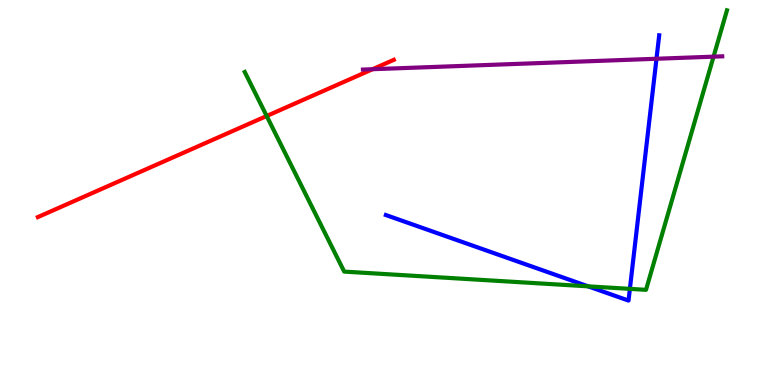[{'lines': ['blue', 'red'], 'intersections': []}, {'lines': ['green', 'red'], 'intersections': [{'x': 3.44, 'y': 6.99}]}, {'lines': ['purple', 'red'], 'intersections': [{'x': 4.81, 'y': 8.2}]}, {'lines': ['blue', 'green'], 'intersections': [{'x': 7.59, 'y': 2.56}, {'x': 8.13, 'y': 2.5}]}, {'lines': ['blue', 'purple'], 'intersections': [{'x': 8.47, 'y': 8.47}]}, {'lines': ['green', 'purple'], 'intersections': [{'x': 9.21, 'y': 8.53}]}]